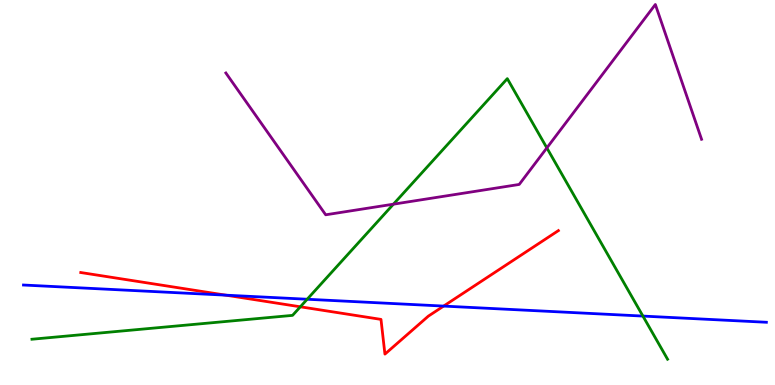[{'lines': ['blue', 'red'], 'intersections': [{'x': 2.91, 'y': 2.33}, {'x': 5.72, 'y': 2.05}]}, {'lines': ['green', 'red'], 'intersections': [{'x': 3.88, 'y': 2.03}]}, {'lines': ['purple', 'red'], 'intersections': []}, {'lines': ['blue', 'green'], 'intersections': [{'x': 3.96, 'y': 2.23}, {'x': 8.3, 'y': 1.79}]}, {'lines': ['blue', 'purple'], 'intersections': []}, {'lines': ['green', 'purple'], 'intersections': [{'x': 5.08, 'y': 4.7}, {'x': 7.06, 'y': 6.16}]}]